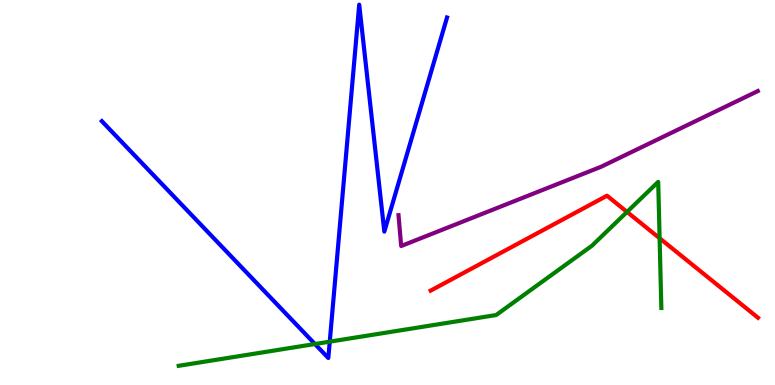[{'lines': ['blue', 'red'], 'intersections': []}, {'lines': ['green', 'red'], 'intersections': [{'x': 8.09, 'y': 4.5}, {'x': 8.51, 'y': 3.81}]}, {'lines': ['purple', 'red'], 'intersections': []}, {'lines': ['blue', 'green'], 'intersections': [{'x': 4.06, 'y': 1.06}, {'x': 4.25, 'y': 1.13}]}, {'lines': ['blue', 'purple'], 'intersections': []}, {'lines': ['green', 'purple'], 'intersections': []}]